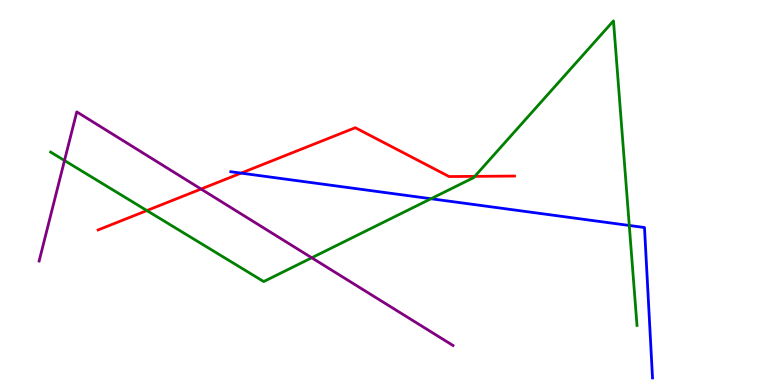[{'lines': ['blue', 'red'], 'intersections': [{'x': 3.11, 'y': 5.5}]}, {'lines': ['green', 'red'], 'intersections': [{'x': 1.9, 'y': 4.53}, {'x': 6.13, 'y': 5.42}]}, {'lines': ['purple', 'red'], 'intersections': [{'x': 2.59, 'y': 5.09}]}, {'lines': ['blue', 'green'], 'intersections': [{'x': 5.56, 'y': 4.84}, {'x': 8.12, 'y': 4.14}]}, {'lines': ['blue', 'purple'], 'intersections': []}, {'lines': ['green', 'purple'], 'intersections': [{'x': 0.832, 'y': 5.83}, {'x': 4.02, 'y': 3.3}]}]